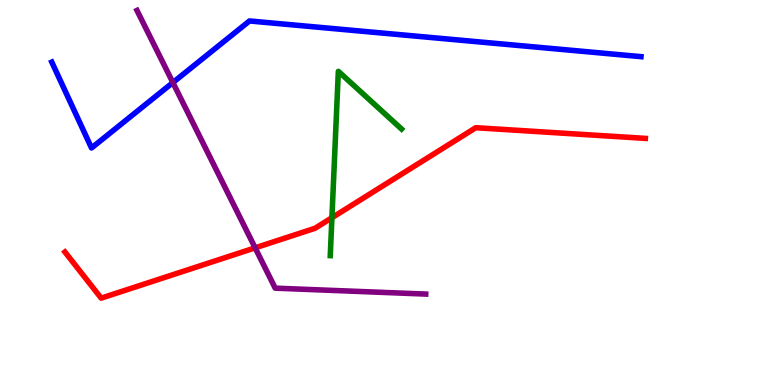[{'lines': ['blue', 'red'], 'intersections': []}, {'lines': ['green', 'red'], 'intersections': [{'x': 4.28, 'y': 4.34}]}, {'lines': ['purple', 'red'], 'intersections': [{'x': 3.29, 'y': 3.56}]}, {'lines': ['blue', 'green'], 'intersections': []}, {'lines': ['blue', 'purple'], 'intersections': [{'x': 2.23, 'y': 7.86}]}, {'lines': ['green', 'purple'], 'intersections': []}]